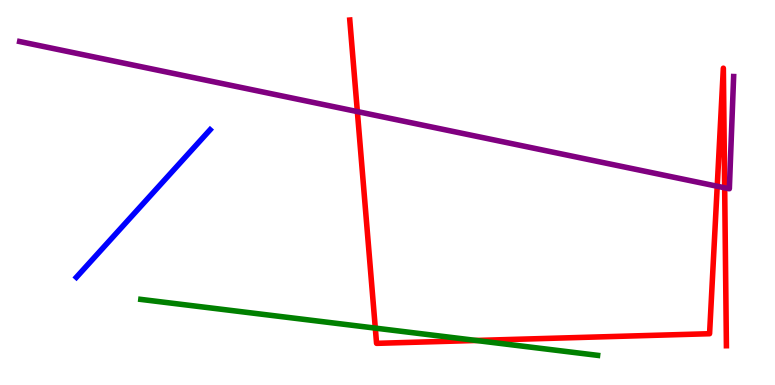[{'lines': ['blue', 'red'], 'intersections': []}, {'lines': ['green', 'red'], 'intersections': [{'x': 4.84, 'y': 1.48}, {'x': 6.14, 'y': 1.16}]}, {'lines': ['purple', 'red'], 'intersections': [{'x': 4.61, 'y': 7.1}, {'x': 9.25, 'y': 5.16}, {'x': 9.35, 'y': 5.12}]}, {'lines': ['blue', 'green'], 'intersections': []}, {'lines': ['blue', 'purple'], 'intersections': []}, {'lines': ['green', 'purple'], 'intersections': []}]